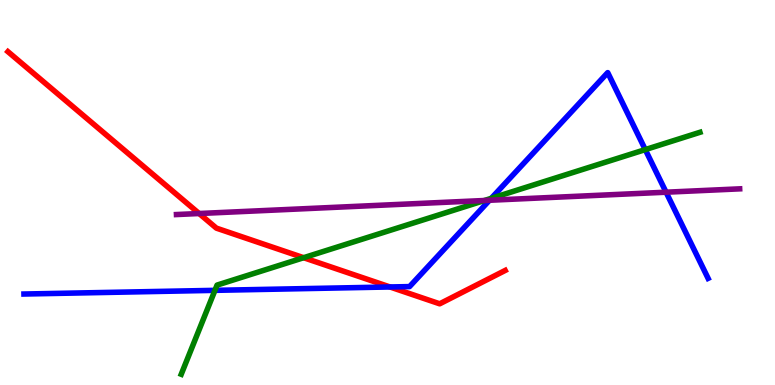[{'lines': ['blue', 'red'], 'intersections': [{'x': 5.03, 'y': 2.55}]}, {'lines': ['green', 'red'], 'intersections': [{'x': 3.92, 'y': 3.31}]}, {'lines': ['purple', 'red'], 'intersections': [{'x': 2.57, 'y': 4.45}]}, {'lines': ['blue', 'green'], 'intersections': [{'x': 2.77, 'y': 2.46}, {'x': 6.34, 'y': 4.85}, {'x': 8.33, 'y': 6.11}]}, {'lines': ['blue', 'purple'], 'intersections': [{'x': 6.32, 'y': 4.8}, {'x': 8.59, 'y': 5.01}]}, {'lines': ['green', 'purple'], 'intersections': [{'x': 6.25, 'y': 4.79}]}]